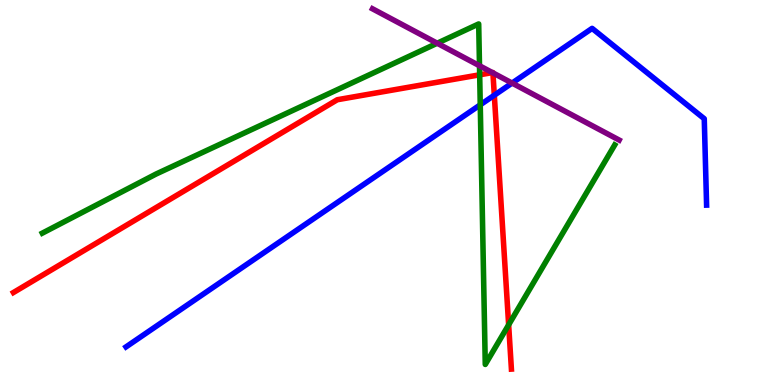[{'lines': ['blue', 'red'], 'intersections': [{'x': 6.38, 'y': 7.53}]}, {'lines': ['green', 'red'], 'intersections': [{'x': 6.19, 'y': 8.06}, {'x': 6.56, 'y': 1.56}]}, {'lines': ['purple', 'red'], 'intersections': [{'x': 6.35, 'y': 8.11}, {'x': 6.36, 'y': 8.11}]}, {'lines': ['blue', 'green'], 'intersections': [{'x': 6.2, 'y': 7.28}]}, {'lines': ['blue', 'purple'], 'intersections': [{'x': 6.61, 'y': 7.84}]}, {'lines': ['green', 'purple'], 'intersections': [{'x': 5.64, 'y': 8.88}, {'x': 6.19, 'y': 8.29}]}]